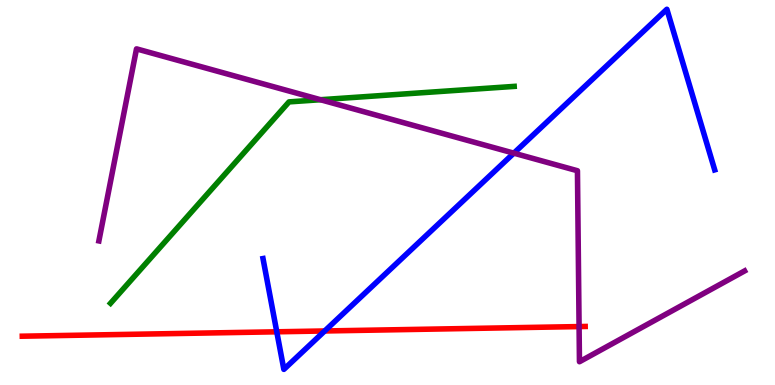[{'lines': ['blue', 'red'], 'intersections': [{'x': 3.57, 'y': 1.38}, {'x': 4.19, 'y': 1.4}]}, {'lines': ['green', 'red'], 'intersections': []}, {'lines': ['purple', 'red'], 'intersections': [{'x': 7.47, 'y': 1.52}]}, {'lines': ['blue', 'green'], 'intersections': []}, {'lines': ['blue', 'purple'], 'intersections': [{'x': 6.63, 'y': 6.02}]}, {'lines': ['green', 'purple'], 'intersections': [{'x': 4.14, 'y': 7.41}]}]